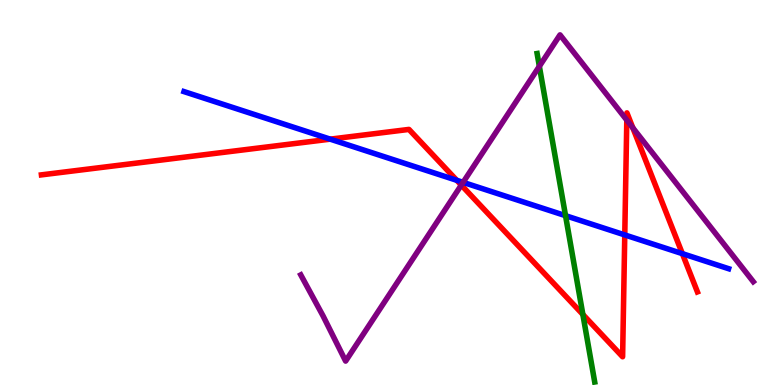[{'lines': ['blue', 'red'], 'intersections': [{'x': 4.26, 'y': 6.39}, {'x': 5.89, 'y': 5.32}, {'x': 8.06, 'y': 3.9}, {'x': 8.8, 'y': 3.41}]}, {'lines': ['green', 'red'], 'intersections': [{'x': 7.52, 'y': 1.83}]}, {'lines': ['purple', 'red'], 'intersections': [{'x': 5.95, 'y': 5.19}, {'x': 8.09, 'y': 6.88}, {'x': 8.17, 'y': 6.68}]}, {'lines': ['blue', 'green'], 'intersections': [{'x': 7.3, 'y': 4.4}]}, {'lines': ['blue', 'purple'], 'intersections': [{'x': 5.98, 'y': 5.26}]}, {'lines': ['green', 'purple'], 'intersections': [{'x': 6.96, 'y': 8.28}]}]